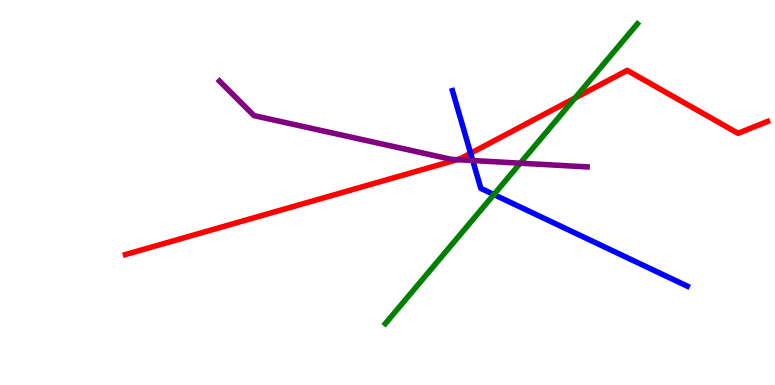[{'lines': ['blue', 'red'], 'intersections': [{'x': 6.07, 'y': 6.02}]}, {'lines': ['green', 'red'], 'intersections': [{'x': 7.42, 'y': 7.45}]}, {'lines': ['purple', 'red'], 'intersections': [{'x': 5.9, 'y': 5.85}]}, {'lines': ['blue', 'green'], 'intersections': [{'x': 6.37, 'y': 4.95}]}, {'lines': ['blue', 'purple'], 'intersections': [{'x': 6.1, 'y': 5.83}]}, {'lines': ['green', 'purple'], 'intersections': [{'x': 6.71, 'y': 5.76}]}]